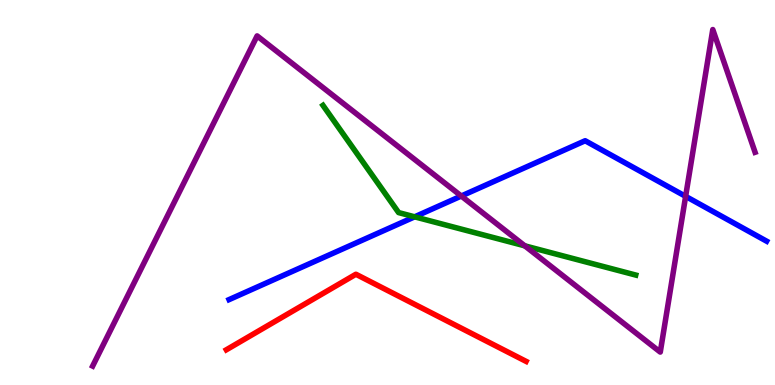[{'lines': ['blue', 'red'], 'intersections': []}, {'lines': ['green', 'red'], 'intersections': []}, {'lines': ['purple', 'red'], 'intersections': []}, {'lines': ['blue', 'green'], 'intersections': [{'x': 5.35, 'y': 4.37}]}, {'lines': ['blue', 'purple'], 'intersections': [{'x': 5.95, 'y': 4.91}, {'x': 8.85, 'y': 4.9}]}, {'lines': ['green', 'purple'], 'intersections': [{'x': 6.77, 'y': 3.61}]}]